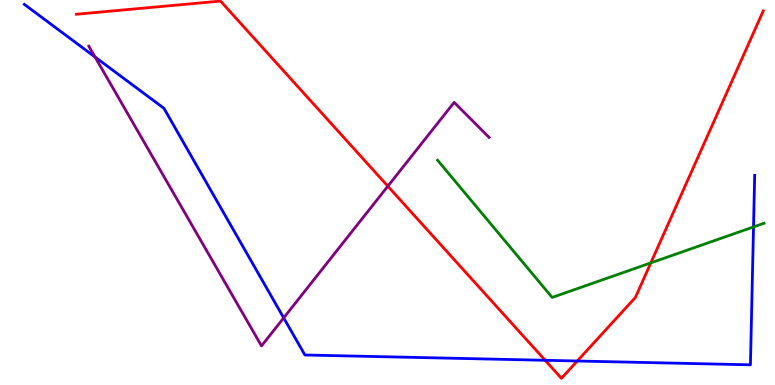[{'lines': ['blue', 'red'], 'intersections': [{'x': 7.03, 'y': 0.642}, {'x': 7.45, 'y': 0.623}]}, {'lines': ['green', 'red'], 'intersections': [{'x': 8.4, 'y': 3.17}]}, {'lines': ['purple', 'red'], 'intersections': [{'x': 5.0, 'y': 5.16}]}, {'lines': ['blue', 'green'], 'intersections': [{'x': 9.72, 'y': 4.11}]}, {'lines': ['blue', 'purple'], 'intersections': [{'x': 1.23, 'y': 8.52}, {'x': 3.66, 'y': 1.74}]}, {'lines': ['green', 'purple'], 'intersections': []}]